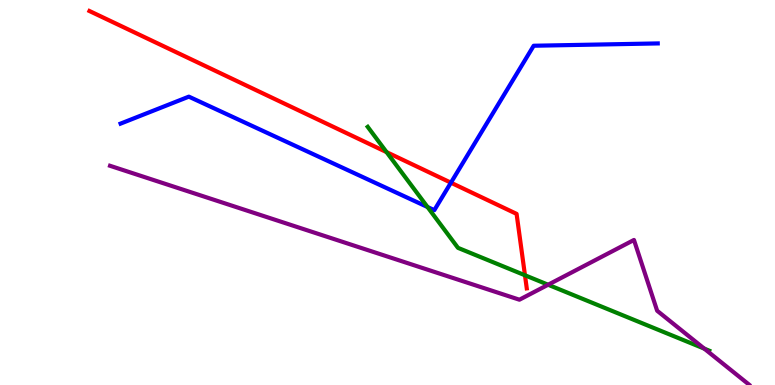[{'lines': ['blue', 'red'], 'intersections': [{'x': 5.82, 'y': 5.25}]}, {'lines': ['green', 'red'], 'intersections': [{'x': 4.99, 'y': 6.05}, {'x': 6.77, 'y': 2.85}]}, {'lines': ['purple', 'red'], 'intersections': []}, {'lines': ['blue', 'green'], 'intersections': [{'x': 5.52, 'y': 4.62}]}, {'lines': ['blue', 'purple'], 'intersections': []}, {'lines': ['green', 'purple'], 'intersections': [{'x': 7.07, 'y': 2.6}, {'x': 9.09, 'y': 0.945}]}]